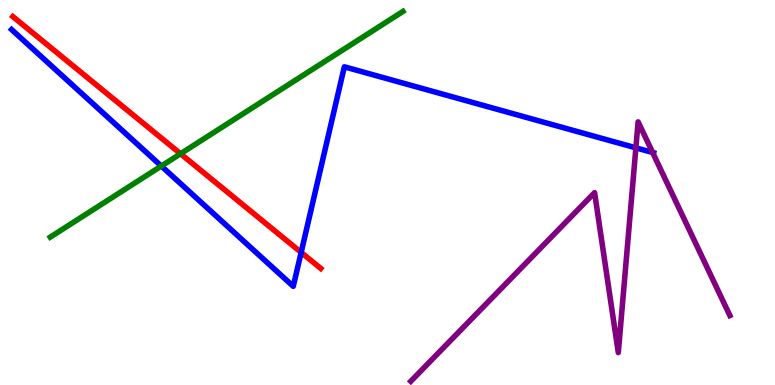[{'lines': ['blue', 'red'], 'intersections': [{'x': 3.89, 'y': 3.44}]}, {'lines': ['green', 'red'], 'intersections': [{'x': 2.33, 'y': 6.01}]}, {'lines': ['purple', 'red'], 'intersections': []}, {'lines': ['blue', 'green'], 'intersections': [{'x': 2.08, 'y': 5.69}]}, {'lines': ['blue', 'purple'], 'intersections': [{'x': 8.2, 'y': 6.16}, {'x': 8.42, 'y': 6.04}]}, {'lines': ['green', 'purple'], 'intersections': []}]